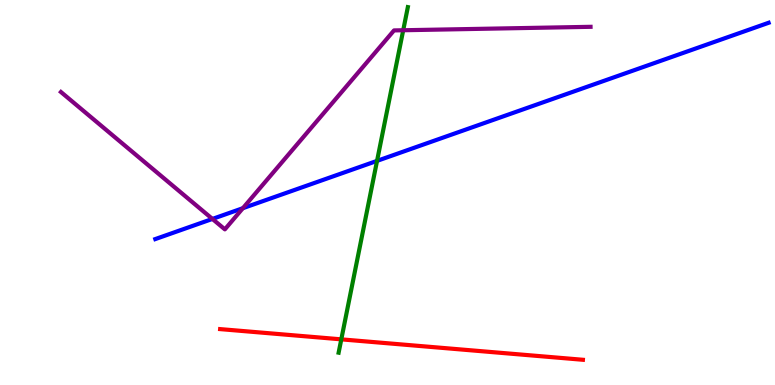[{'lines': ['blue', 'red'], 'intersections': []}, {'lines': ['green', 'red'], 'intersections': [{'x': 4.4, 'y': 1.19}]}, {'lines': ['purple', 'red'], 'intersections': []}, {'lines': ['blue', 'green'], 'intersections': [{'x': 4.87, 'y': 5.82}]}, {'lines': ['blue', 'purple'], 'intersections': [{'x': 2.74, 'y': 4.31}, {'x': 3.13, 'y': 4.59}]}, {'lines': ['green', 'purple'], 'intersections': [{'x': 5.2, 'y': 9.21}]}]